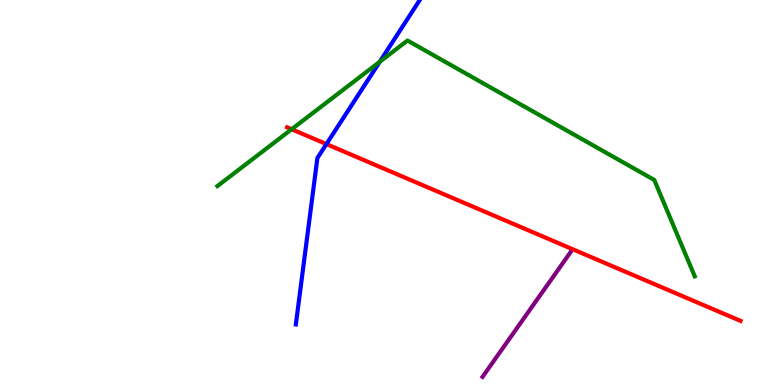[{'lines': ['blue', 'red'], 'intersections': [{'x': 4.21, 'y': 6.26}]}, {'lines': ['green', 'red'], 'intersections': [{'x': 3.76, 'y': 6.64}]}, {'lines': ['purple', 'red'], 'intersections': []}, {'lines': ['blue', 'green'], 'intersections': [{'x': 4.9, 'y': 8.4}]}, {'lines': ['blue', 'purple'], 'intersections': []}, {'lines': ['green', 'purple'], 'intersections': []}]